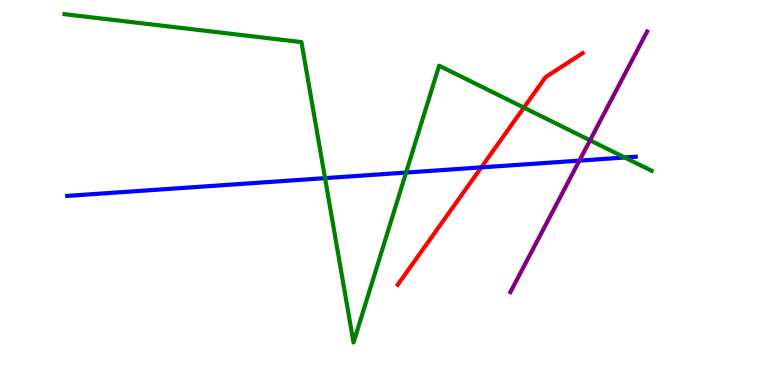[{'lines': ['blue', 'red'], 'intersections': [{'x': 6.21, 'y': 5.65}]}, {'lines': ['green', 'red'], 'intersections': [{'x': 6.76, 'y': 7.21}]}, {'lines': ['purple', 'red'], 'intersections': []}, {'lines': ['blue', 'green'], 'intersections': [{'x': 4.19, 'y': 5.37}, {'x': 5.24, 'y': 5.52}, {'x': 8.06, 'y': 5.91}]}, {'lines': ['blue', 'purple'], 'intersections': [{'x': 7.48, 'y': 5.83}]}, {'lines': ['green', 'purple'], 'intersections': [{'x': 7.61, 'y': 6.36}]}]